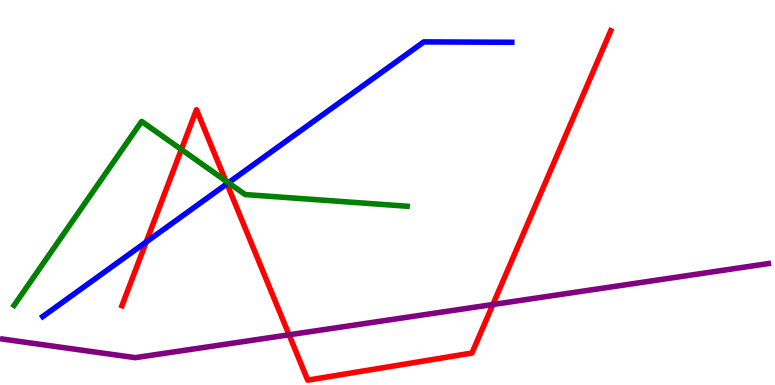[{'lines': ['blue', 'red'], 'intersections': [{'x': 1.89, 'y': 3.71}, {'x': 2.93, 'y': 5.23}]}, {'lines': ['green', 'red'], 'intersections': [{'x': 2.34, 'y': 6.12}, {'x': 2.91, 'y': 5.3}]}, {'lines': ['purple', 'red'], 'intersections': [{'x': 3.73, 'y': 1.3}, {'x': 6.36, 'y': 2.09}]}, {'lines': ['blue', 'green'], 'intersections': [{'x': 2.95, 'y': 5.25}]}, {'lines': ['blue', 'purple'], 'intersections': []}, {'lines': ['green', 'purple'], 'intersections': []}]